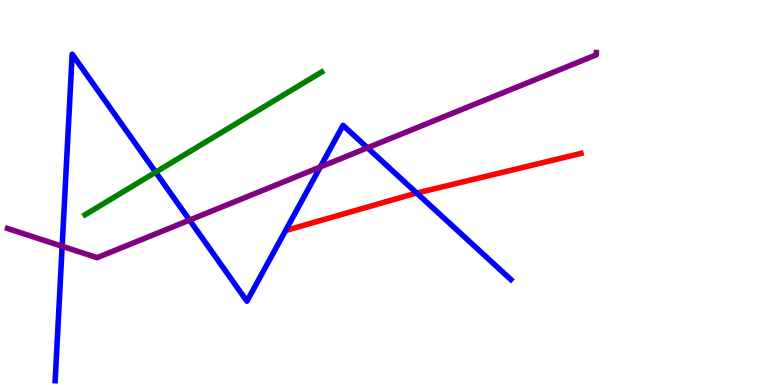[{'lines': ['blue', 'red'], 'intersections': [{'x': 5.38, 'y': 4.99}]}, {'lines': ['green', 'red'], 'intersections': []}, {'lines': ['purple', 'red'], 'intersections': []}, {'lines': ['blue', 'green'], 'intersections': [{'x': 2.01, 'y': 5.53}]}, {'lines': ['blue', 'purple'], 'intersections': [{'x': 0.802, 'y': 3.6}, {'x': 2.45, 'y': 4.28}, {'x': 4.13, 'y': 5.66}, {'x': 4.74, 'y': 6.16}]}, {'lines': ['green', 'purple'], 'intersections': []}]